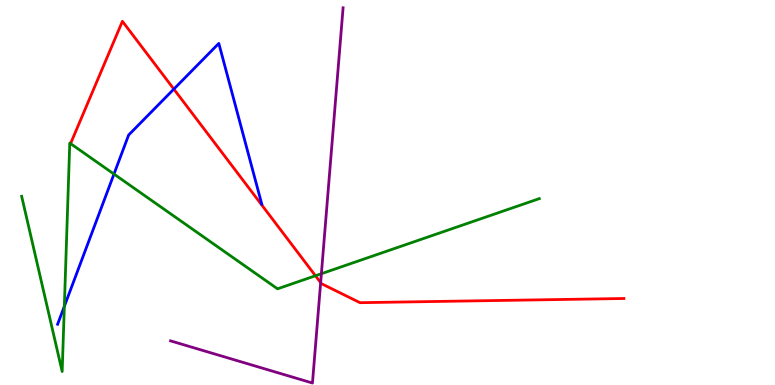[{'lines': ['blue', 'red'], 'intersections': [{'x': 2.24, 'y': 7.69}]}, {'lines': ['green', 'red'], 'intersections': [{'x': 0.91, 'y': 6.27}, {'x': 4.07, 'y': 2.84}]}, {'lines': ['purple', 'red'], 'intersections': [{'x': 4.14, 'y': 2.66}]}, {'lines': ['blue', 'green'], 'intersections': [{'x': 0.83, 'y': 2.04}, {'x': 1.47, 'y': 5.48}]}, {'lines': ['blue', 'purple'], 'intersections': []}, {'lines': ['green', 'purple'], 'intersections': [{'x': 4.15, 'y': 2.89}]}]